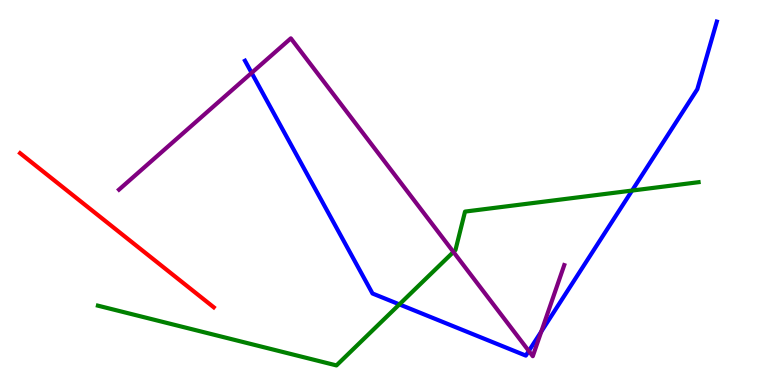[{'lines': ['blue', 'red'], 'intersections': []}, {'lines': ['green', 'red'], 'intersections': []}, {'lines': ['purple', 'red'], 'intersections': []}, {'lines': ['blue', 'green'], 'intersections': [{'x': 5.15, 'y': 2.09}, {'x': 8.16, 'y': 5.05}]}, {'lines': ['blue', 'purple'], 'intersections': [{'x': 3.25, 'y': 8.11}, {'x': 6.82, 'y': 0.884}, {'x': 6.98, 'y': 1.39}]}, {'lines': ['green', 'purple'], 'intersections': [{'x': 5.85, 'y': 3.46}]}]